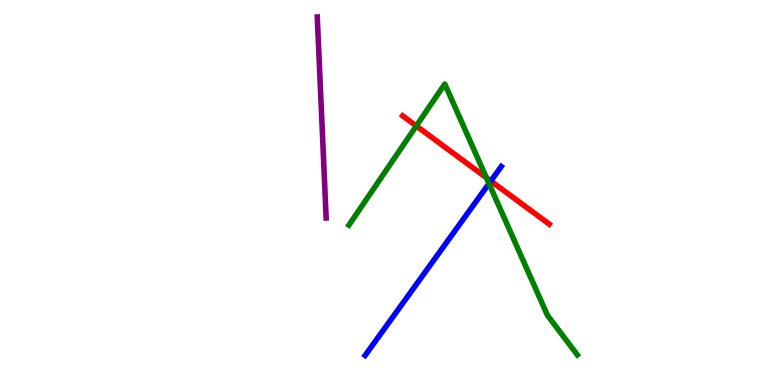[{'lines': ['blue', 'red'], 'intersections': [{'x': 6.33, 'y': 5.3}]}, {'lines': ['green', 'red'], 'intersections': [{'x': 5.37, 'y': 6.73}, {'x': 6.28, 'y': 5.38}]}, {'lines': ['purple', 'red'], 'intersections': []}, {'lines': ['blue', 'green'], 'intersections': [{'x': 6.31, 'y': 5.23}]}, {'lines': ['blue', 'purple'], 'intersections': []}, {'lines': ['green', 'purple'], 'intersections': []}]